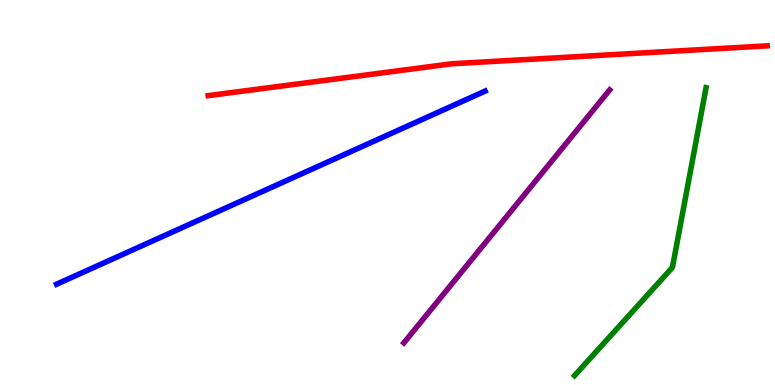[{'lines': ['blue', 'red'], 'intersections': []}, {'lines': ['green', 'red'], 'intersections': []}, {'lines': ['purple', 'red'], 'intersections': []}, {'lines': ['blue', 'green'], 'intersections': []}, {'lines': ['blue', 'purple'], 'intersections': []}, {'lines': ['green', 'purple'], 'intersections': []}]